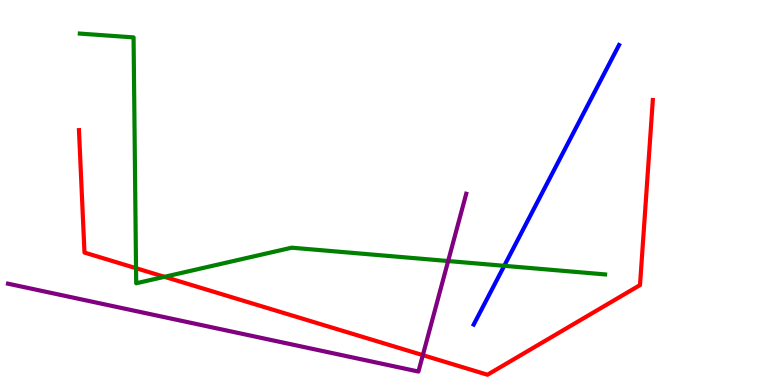[{'lines': ['blue', 'red'], 'intersections': []}, {'lines': ['green', 'red'], 'intersections': [{'x': 1.76, 'y': 3.03}, {'x': 2.12, 'y': 2.81}]}, {'lines': ['purple', 'red'], 'intersections': [{'x': 5.46, 'y': 0.776}]}, {'lines': ['blue', 'green'], 'intersections': [{'x': 6.51, 'y': 3.1}]}, {'lines': ['blue', 'purple'], 'intersections': []}, {'lines': ['green', 'purple'], 'intersections': [{'x': 5.78, 'y': 3.22}]}]